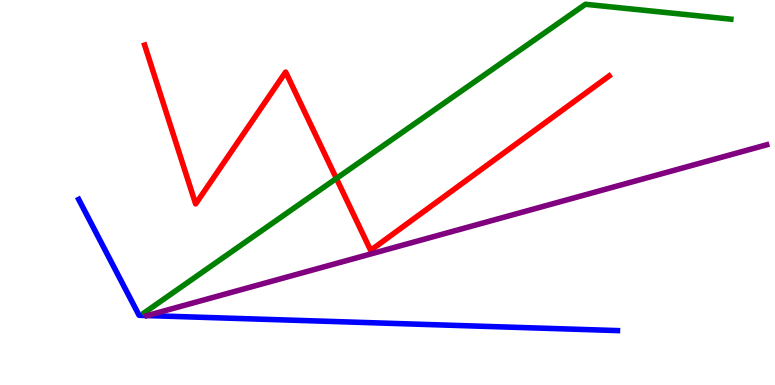[{'lines': ['blue', 'red'], 'intersections': []}, {'lines': ['green', 'red'], 'intersections': [{'x': 4.34, 'y': 5.37}]}, {'lines': ['purple', 'red'], 'intersections': []}, {'lines': ['blue', 'green'], 'intersections': []}, {'lines': ['blue', 'purple'], 'intersections': [{'x': 1.9, 'y': 1.8}]}, {'lines': ['green', 'purple'], 'intersections': []}]